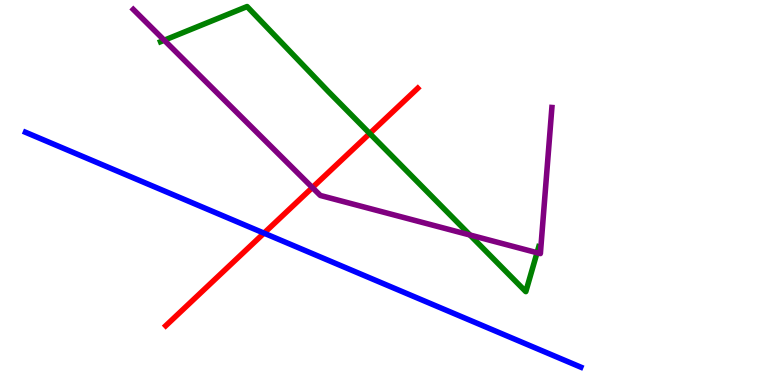[{'lines': ['blue', 'red'], 'intersections': [{'x': 3.41, 'y': 3.94}]}, {'lines': ['green', 'red'], 'intersections': [{'x': 4.77, 'y': 6.53}]}, {'lines': ['purple', 'red'], 'intersections': [{'x': 4.03, 'y': 5.13}]}, {'lines': ['blue', 'green'], 'intersections': []}, {'lines': ['blue', 'purple'], 'intersections': []}, {'lines': ['green', 'purple'], 'intersections': [{'x': 2.12, 'y': 8.96}, {'x': 6.06, 'y': 3.9}, {'x': 6.93, 'y': 3.44}]}]